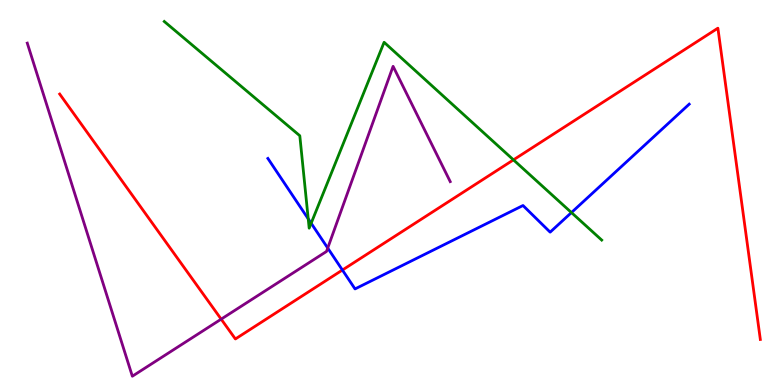[{'lines': ['blue', 'red'], 'intersections': [{'x': 4.42, 'y': 2.99}]}, {'lines': ['green', 'red'], 'intersections': [{'x': 6.63, 'y': 5.85}]}, {'lines': ['purple', 'red'], 'intersections': [{'x': 2.85, 'y': 1.71}]}, {'lines': ['blue', 'green'], 'intersections': [{'x': 3.98, 'y': 4.32}, {'x': 4.01, 'y': 4.2}, {'x': 7.37, 'y': 4.48}]}, {'lines': ['blue', 'purple'], 'intersections': [{'x': 4.23, 'y': 3.56}]}, {'lines': ['green', 'purple'], 'intersections': []}]